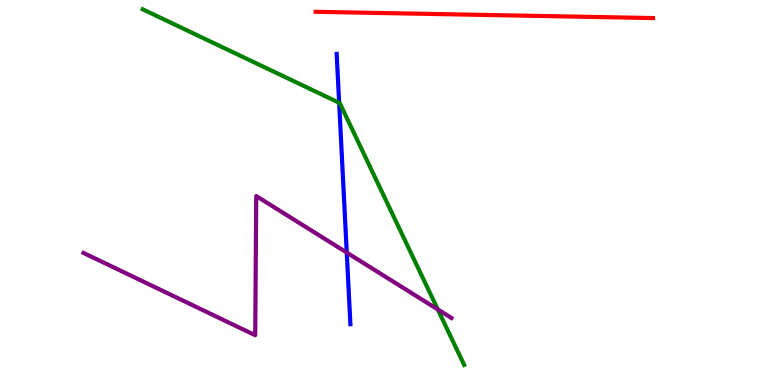[{'lines': ['blue', 'red'], 'intersections': []}, {'lines': ['green', 'red'], 'intersections': []}, {'lines': ['purple', 'red'], 'intersections': []}, {'lines': ['blue', 'green'], 'intersections': [{'x': 4.38, 'y': 7.33}]}, {'lines': ['blue', 'purple'], 'intersections': [{'x': 4.47, 'y': 3.44}]}, {'lines': ['green', 'purple'], 'intersections': [{'x': 5.65, 'y': 1.96}]}]